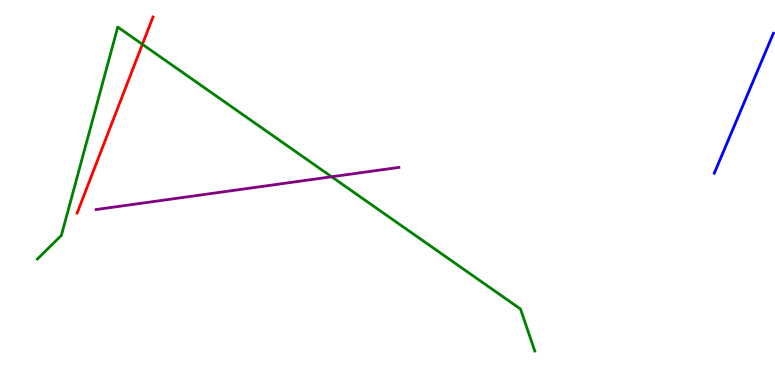[{'lines': ['blue', 'red'], 'intersections': []}, {'lines': ['green', 'red'], 'intersections': [{'x': 1.84, 'y': 8.85}]}, {'lines': ['purple', 'red'], 'intersections': []}, {'lines': ['blue', 'green'], 'intersections': []}, {'lines': ['blue', 'purple'], 'intersections': []}, {'lines': ['green', 'purple'], 'intersections': [{'x': 4.28, 'y': 5.41}]}]